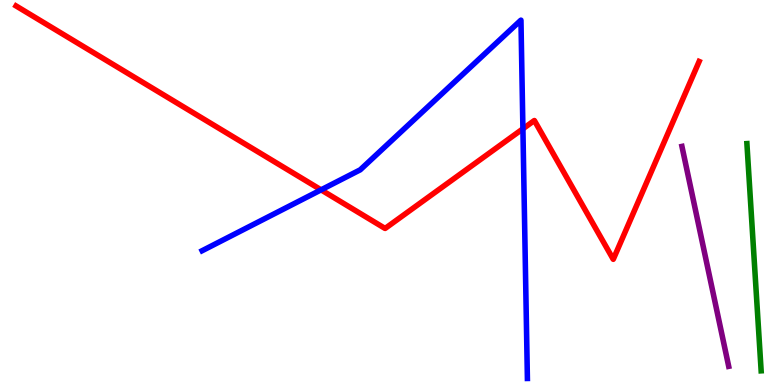[{'lines': ['blue', 'red'], 'intersections': [{'x': 4.14, 'y': 5.07}, {'x': 6.75, 'y': 6.65}]}, {'lines': ['green', 'red'], 'intersections': []}, {'lines': ['purple', 'red'], 'intersections': []}, {'lines': ['blue', 'green'], 'intersections': []}, {'lines': ['blue', 'purple'], 'intersections': []}, {'lines': ['green', 'purple'], 'intersections': []}]